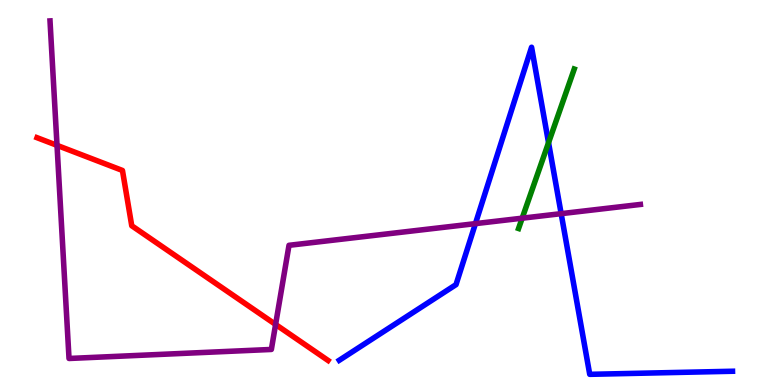[{'lines': ['blue', 'red'], 'intersections': []}, {'lines': ['green', 'red'], 'intersections': []}, {'lines': ['purple', 'red'], 'intersections': [{'x': 0.736, 'y': 6.22}, {'x': 3.56, 'y': 1.57}]}, {'lines': ['blue', 'green'], 'intersections': [{'x': 7.08, 'y': 6.29}]}, {'lines': ['blue', 'purple'], 'intersections': [{'x': 6.13, 'y': 4.19}, {'x': 7.24, 'y': 4.45}]}, {'lines': ['green', 'purple'], 'intersections': [{'x': 6.74, 'y': 4.33}]}]